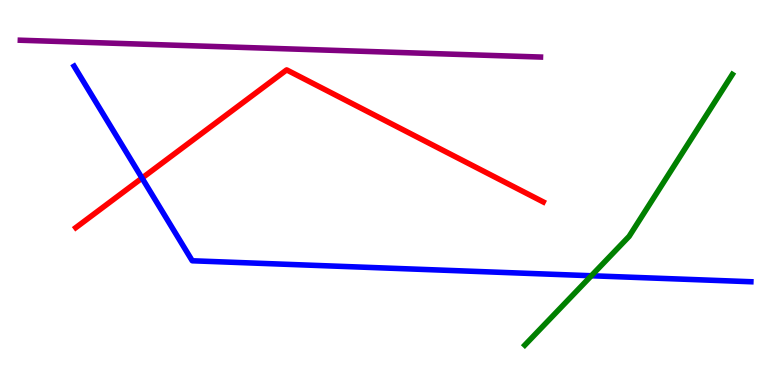[{'lines': ['blue', 'red'], 'intersections': [{'x': 1.83, 'y': 5.37}]}, {'lines': ['green', 'red'], 'intersections': []}, {'lines': ['purple', 'red'], 'intersections': []}, {'lines': ['blue', 'green'], 'intersections': [{'x': 7.63, 'y': 2.84}]}, {'lines': ['blue', 'purple'], 'intersections': []}, {'lines': ['green', 'purple'], 'intersections': []}]